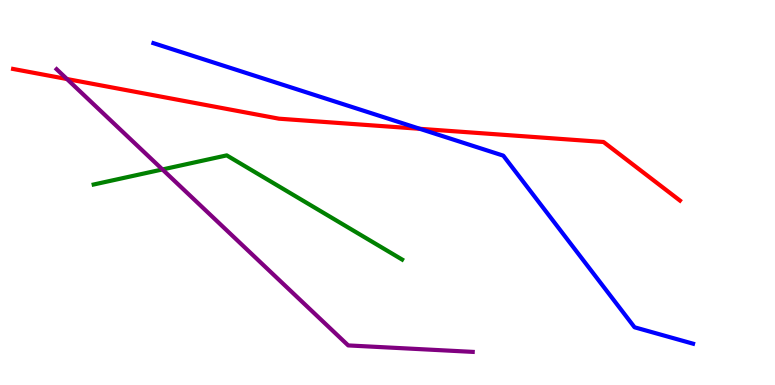[{'lines': ['blue', 'red'], 'intersections': [{'x': 5.42, 'y': 6.65}]}, {'lines': ['green', 'red'], 'intersections': []}, {'lines': ['purple', 'red'], 'intersections': [{'x': 0.864, 'y': 7.95}]}, {'lines': ['blue', 'green'], 'intersections': []}, {'lines': ['blue', 'purple'], 'intersections': []}, {'lines': ['green', 'purple'], 'intersections': [{'x': 2.1, 'y': 5.6}]}]